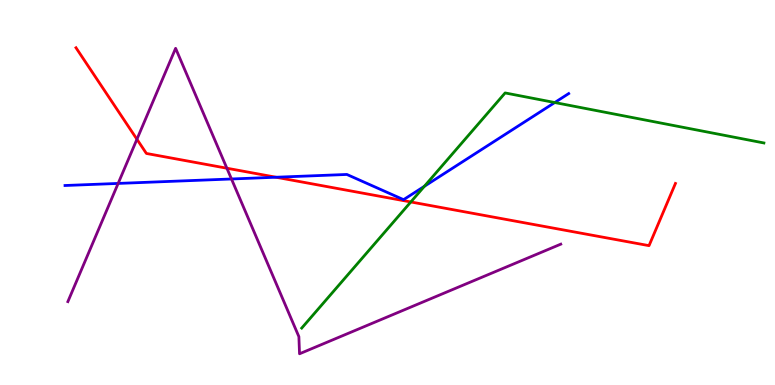[{'lines': ['blue', 'red'], 'intersections': [{'x': 3.56, 'y': 5.4}]}, {'lines': ['green', 'red'], 'intersections': [{'x': 5.3, 'y': 4.75}]}, {'lines': ['purple', 'red'], 'intersections': [{'x': 1.77, 'y': 6.38}, {'x': 2.93, 'y': 5.63}]}, {'lines': ['blue', 'green'], 'intersections': [{'x': 5.48, 'y': 5.16}, {'x': 7.16, 'y': 7.34}]}, {'lines': ['blue', 'purple'], 'intersections': [{'x': 1.52, 'y': 5.24}, {'x': 2.99, 'y': 5.35}]}, {'lines': ['green', 'purple'], 'intersections': []}]